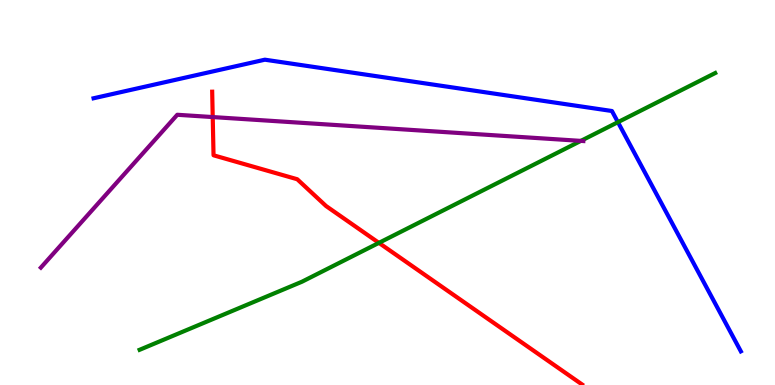[{'lines': ['blue', 'red'], 'intersections': []}, {'lines': ['green', 'red'], 'intersections': [{'x': 4.89, 'y': 3.69}]}, {'lines': ['purple', 'red'], 'intersections': [{'x': 2.74, 'y': 6.96}]}, {'lines': ['blue', 'green'], 'intersections': [{'x': 7.97, 'y': 6.83}]}, {'lines': ['blue', 'purple'], 'intersections': []}, {'lines': ['green', 'purple'], 'intersections': [{'x': 7.5, 'y': 6.34}]}]